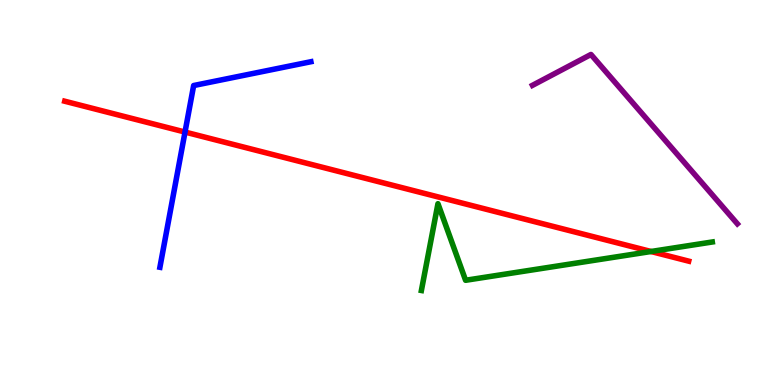[{'lines': ['blue', 'red'], 'intersections': [{'x': 2.39, 'y': 6.57}]}, {'lines': ['green', 'red'], 'intersections': [{'x': 8.4, 'y': 3.47}]}, {'lines': ['purple', 'red'], 'intersections': []}, {'lines': ['blue', 'green'], 'intersections': []}, {'lines': ['blue', 'purple'], 'intersections': []}, {'lines': ['green', 'purple'], 'intersections': []}]